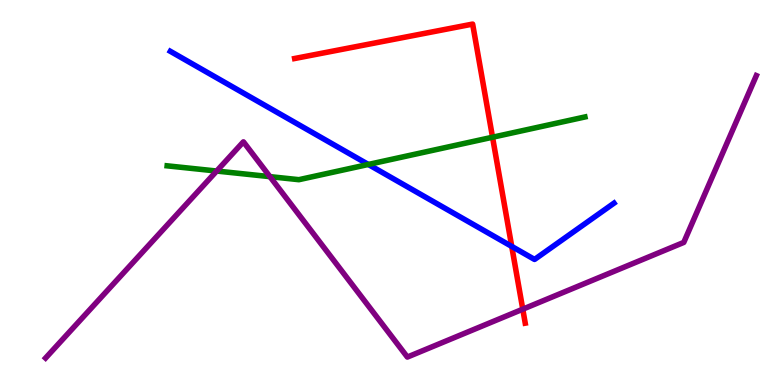[{'lines': ['blue', 'red'], 'intersections': [{'x': 6.6, 'y': 3.6}]}, {'lines': ['green', 'red'], 'intersections': [{'x': 6.36, 'y': 6.44}]}, {'lines': ['purple', 'red'], 'intersections': [{'x': 6.75, 'y': 1.97}]}, {'lines': ['blue', 'green'], 'intersections': [{'x': 4.75, 'y': 5.73}]}, {'lines': ['blue', 'purple'], 'intersections': []}, {'lines': ['green', 'purple'], 'intersections': [{'x': 2.8, 'y': 5.56}, {'x': 3.48, 'y': 5.41}]}]